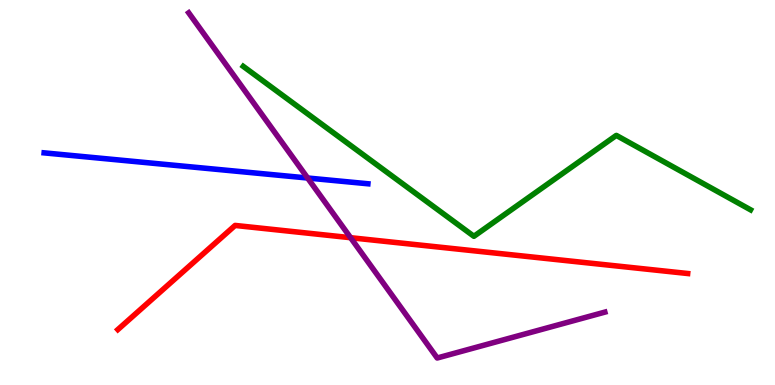[{'lines': ['blue', 'red'], 'intersections': []}, {'lines': ['green', 'red'], 'intersections': []}, {'lines': ['purple', 'red'], 'intersections': [{'x': 4.52, 'y': 3.83}]}, {'lines': ['blue', 'green'], 'intersections': []}, {'lines': ['blue', 'purple'], 'intersections': [{'x': 3.97, 'y': 5.38}]}, {'lines': ['green', 'purple'], 'intersections': []}]